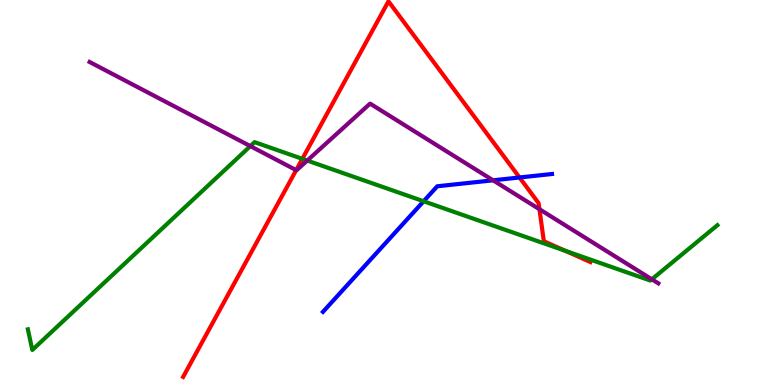[{'lines': ['blue', 'red'], 'intersections': [{'x': 6.7, 'y': 5.39}]}, {'lines': ['green', 'red'], 'intersections': [{'x': 3.9, 'y': 5.87}, {'x': 7.29, 'y': 3.49}]}, {'lines': ['purple', 'red'], 'intersections': [{'x': 3.82, 'y': 5.58}, {'x': 6.96, 'y': 4.57}]}, {'lines': ['blue', 'green'], 'intersections': [{'x': 5.47, 'y': 4.77}]}, {'lines': ['blue', 'purple'], 'intersections': [{'x': 6.36, 'y': 5.32}]}, {'lines': ['green', 'purple'], 'intersections': [{'x': 3.23, 'y': 6.2}, {'x': 3.96, 'y': 5.83}, {'x': 8.41, 'y': 2.75}]}]